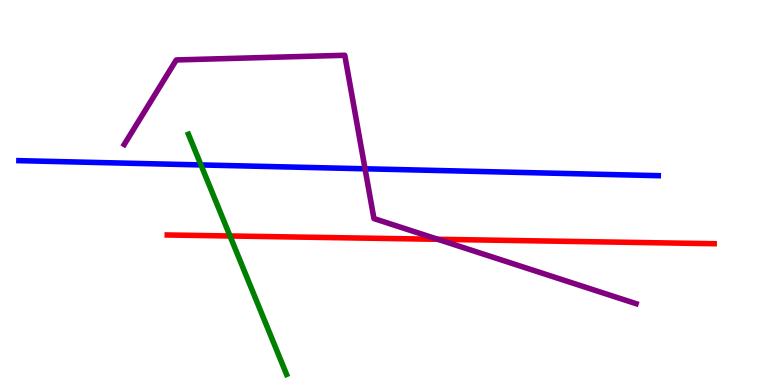[{'lines': ['blue', 'red'], 'intersections': []}, {'lines': ['green', 'red'], 'intersections': [{'x': 2.97, 'y': 3.87}]}, {'lines': ['purple', 'red'], 'intersections': [{'x': 5.65, 'y': 3.78}]}, {'lines': ['blue', 'green'], 'intersections': [{'x': 2.59, 'y': 5.72}]}, {'lines': ['blue', 'purple'], 'intersections': [{'x': 4.71, 'y': 5.62}]}, {'lines': ['green', 'purple'], 'intersections': []}]